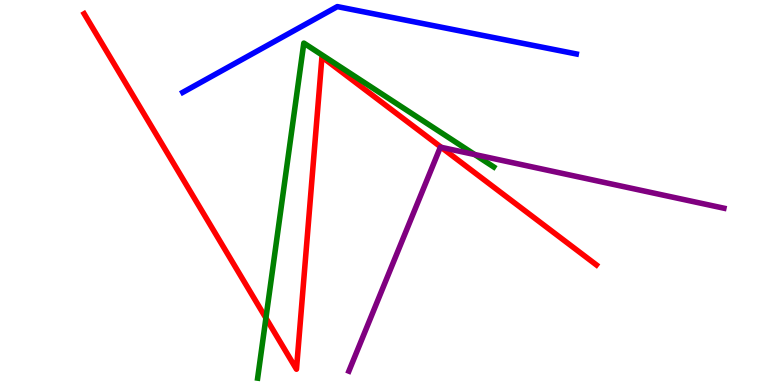[{'lines': ['blue', 'red'], 'intersections': []}, {'lines': ['green', 'red'], 'intersections': [{'x': 3.43, 'y': 1.74}]}, {'lines': ['purple', 'red'], 'intersections': [{'x': 5.69, 'y': 6.17}]}, {'lines': ['blue', 'green'], 'intersections': []}, {'lines': ['blue', 'purple'], 'intersections': []}, {'lines': ['green', 'purple'], 'intersections': [{'x': 6.13, 'y': 5.99}]}]